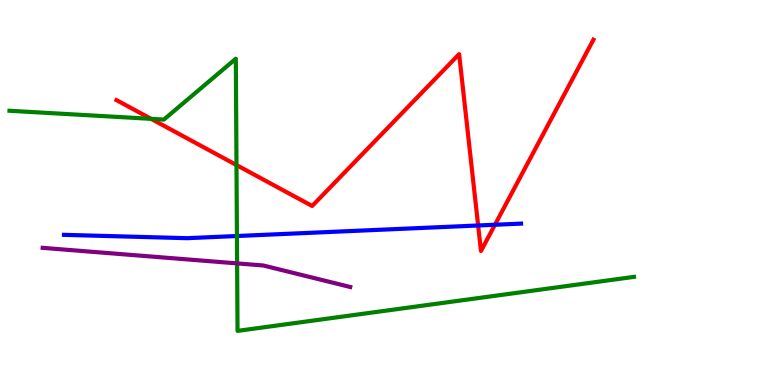[{'lines': ['blue', 'red'], 'intersections': [{'x': 6.17, 'y': 4.14}, {'x': 6.39, 'y': 4.16}]}, {'lines': ['green', 'red'], 'intersections': [{'x': 1.95, 'y': 6.91}, {'x': 3.05, 'y': 5.71}]}, {'lines': ['purple', 'red'], 'intersections': []}, {'lines': ['blue', 'green'], 'intersections': [{'x': 3.06, 'y': 3.87}]}, {'lines': ['blue', 'purple'], 'intersections': []}, {'lines': ['green', 'purple'], 'intersections': [{'x': 3.06, 'y': 3.16}]}]